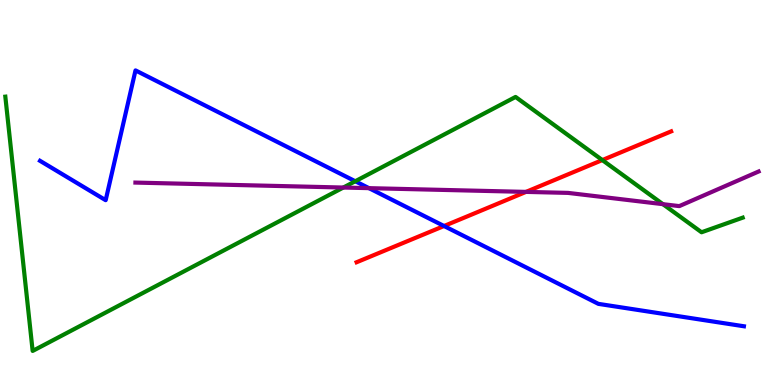[{'lines': ['blue', 'red'], 'intersections': [{'x': 5.73, 'y': 4.13}]}, {'lines': ['green', 'red'], 'intersections': [{'x': 7.77, 'y': 5.84}]}, {'lines': ['purple', 'red'], 'intersections': [{'x': 6.79, 'y': 5.02}]}, {'lines': ['blue', 'green'], 'intersections': [{'x': 4.58, 'y': 5.29}]}, {'lines': ['blue', 'purple'], 'intersections': [{'x': 4.76, 'y': 5.11}]}, {'lines': ['green', 'purple'], 'intersections': [{'x': 4.43, 'y': 5.13}, {'x': 8.55, 'y': 4.7}]}]